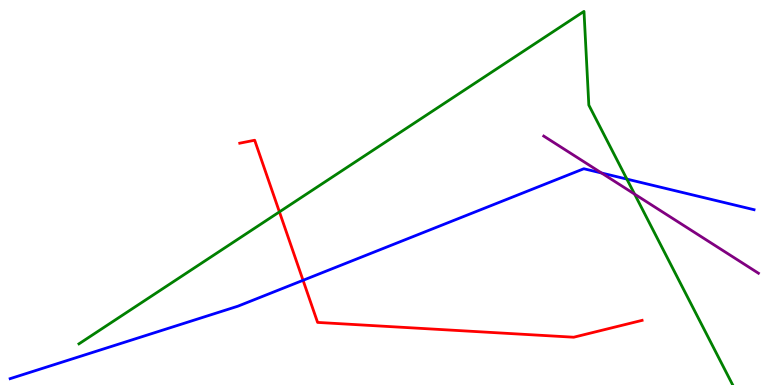[{'lines': ['blue', 'red'], 'intersections': [{'x': 3.91, 'y': 2.72}]}, {'lines': ['green', 'red'], 'intersections': [{'x': 3.61, 'y': 4.5}]}, {'lines': ['purple', 'red'], 'intersections': []}, {'lines': ['blue', 'green'], 'intersections': [{'x': 8.09, 'y': 5.35}]}, {'lines': ['blue', 'purple'], 'intersections': [{'x': 7.76, 'y': 5.51}]}, {'lines': ['green', 'purple'], 'intersections': [{'x': 8.19, 'y': 4.96}]}]